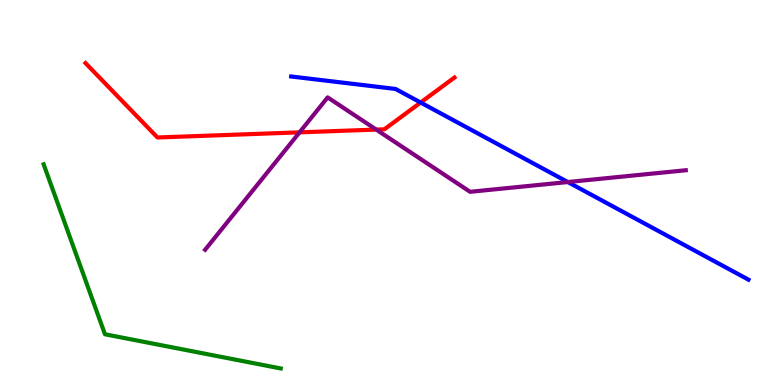[{'lines': ['blue', 'red'], 'intersections': [{'x': 5.43, 'y': 7.34}]}, {'lines': ['green', 'red'], 'intersections': []}, {'lines': ['purple', 'red'], 'intersections': [{'x': 3.87, 'y': 6.56}, {'x': 4.85, 'y': 6.63}]}, {'lines': ['blue', 'green'], 'intersections': []}, {'lines': ['blue', 'purple'], 'intersections': [{'x': 7.33, 'y': 5.27}]}, {'lines': ['green', 'purple'], 'intersections': []}]